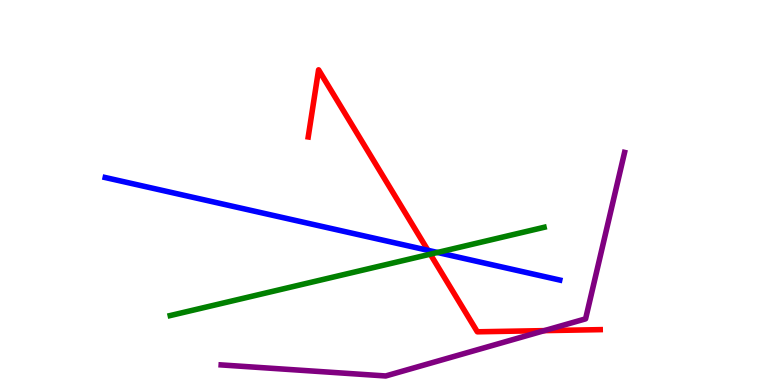[{'lines': ['blue', 'red'], 'intersections': [{'x': 5.52, 'y': 3.5}]}, {'lines': ['green', 'red'], 'intersections': [{'x': 5.55, 'y': 3.4}]}, {'lines': ['purple', 'red'], 'intersections': [{'x': 7.02, 'y': 1.41}]}, {'lines': ['blue', 'green'], 'intersections': [{'x': 5.64, 'y': 3.44}]}, {'lines': ['blue', 'purple'], 'intersections': []}, {'lines': ['green', 'purple'], 'intersections': []}]